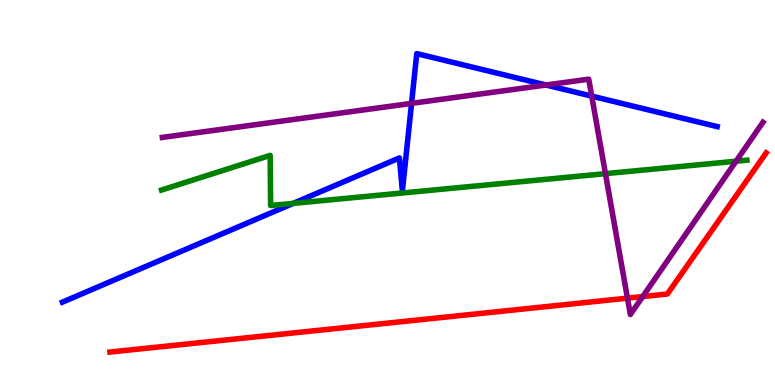[{'lines': ['blue', 'red'], 'intersections': []}, {'lines': ['green', 'red'], 'intersections': []}, {'lines': ['purple', 'red'], 'intersections': [{'x': 8.1, 'y': 2.26}, {'x': 8.29, 'y': 2.3}]}, {'lines': ['blue', 'green'], 'intersections': [{'x': 3.78, 'y': 4.72}]}, {'lines': ['blue', 'purple'], 'intersections': [{'x': 5.31, 'y': 7.32}, {'x': 7.05, 'y': 7.79}, {'x': 7.64, 'y': 7.5}]}, {'lines': ['green', 'purple'], 'intersections': [{'x': 7.81, 'y': 5.49}, {'x': 9.5, 'y': 5.81}]}]